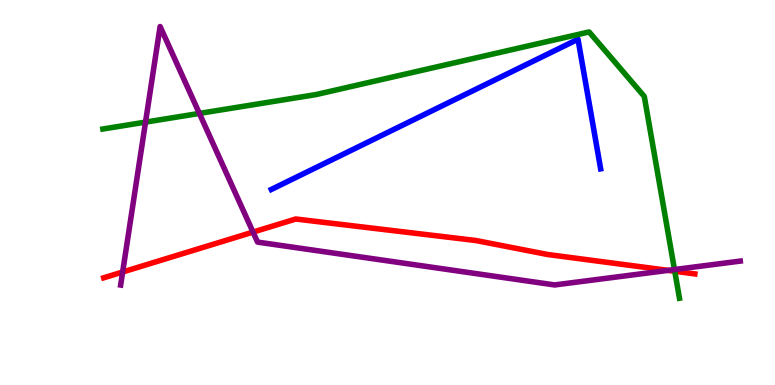[{'lines': ['blue', 'red'], 'intersections': []}, {'lines': ['green', 'red'], 'intersections': [{'x': 8.71, 'y': 2.95}]}, {'lines': ['purple', 'red'], 'intersections': [{'x': 1.58, 'y': 2.94}, {'x': 3.26, 'y': 3.97}, {'x': 8.62, 'y': 2.98}]}, {'lines': ['blue', 'green'], 'intersections': []}, {'lines': ['blue', 'purple'], 'intersections': []}, {'lines': ['green', 'purple'], 'intersections': [{'x': 1.88, 'y': 6.83}, {'x': 2.57, 'y': 7.05}, {'x': 8.7, 'y': 3.0}]}]